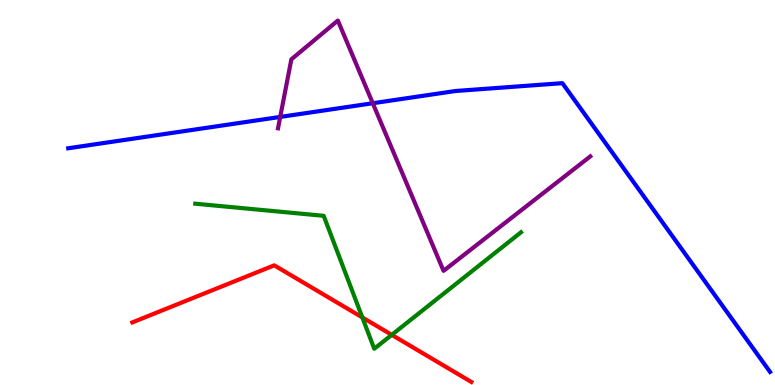[{'lines': ['blue', 'red'], 'intersections': []}, {'lines': ['green', 'red'], 'intersections': [{'x': 4.68, 'y': 1.75}, {'x': 5.05, 'y': 1.3}]}, {'lines': ['purple', 'red'], 'intersections': []}, {'lines': ['blue', 'green'], 'intersections': []}, {'lines': ['blue', 'purple'], 'intersections': [{'x': 3.62, 'y': 6.96}, {'x': 4.81, 'y': 7.32}]}, {'lines': ['green', 'purple'], 'intersections': []}]